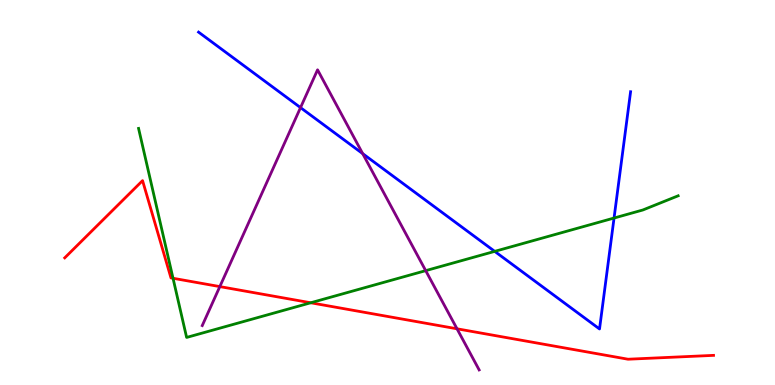[{'lines': ['blue', 'red'], 'intersections': []}, {'lines': ['green', 'red'], 'intersections': [{'x': 2.23, 'y': 2.77}, {'x': 4.01, 'y': 2.14}]}, {'lines': ['purple', 'red'], 'intersections': [{'x': 2.84, 'y': 2.56}, {'x': 5.9, 'y': 1.46}]}, {'lines': ['blue', 'green'], 'intersections': [{'x': 6.38, 'y': 3.47}, {'x': 7.92, 'y': 4.34}]}, {'lines': ['blue', 'purple'], 'intersections': [{'x': 3.88, 'y': 7.2}, {'x': 4.68, 'y': 6.01}]}, {'lines': ['green', 'purple'], 'intersections': [{'x': 5.49, 'y': 2.97}]}]